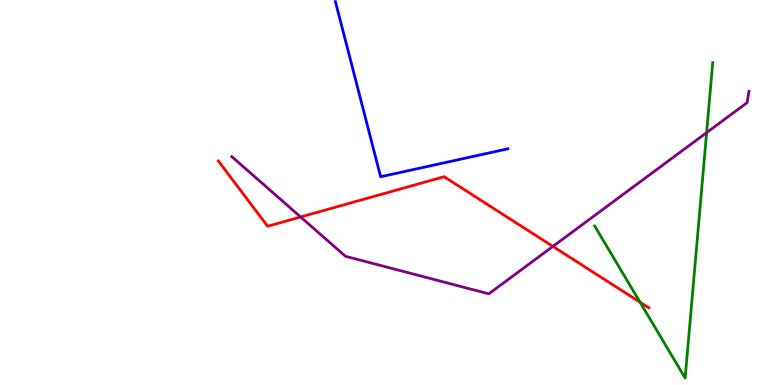[{'lines': ['blue', 'red'], 'intersections': []}, {'lines': ['green', 'red'], 'intersections': [{'x': 8.26, 'y': 2.15}]}, {'lines': ['purple', 'red'], 'intersections': [{'x': 3.88, 'y': 4.36}, {'x': 7.13, 'y': 3.6}]}, {'lines': ['blue', 'green'], 'intersections': []}, {'lines': ['blue', 'purple'], 'intersections': []}, {'lines': ['green', 'purple'], 'intersections': [{'x': 9.12, 'y': 6.55}]}]